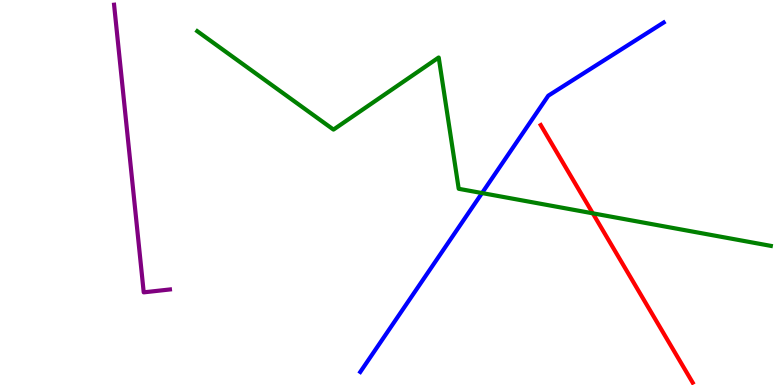[{'lines': ['blue', 'red'], 'intersections': []}, {'lines': ['green', 'red'], 'intersections': [{'x': 7.65, 'y': 4.46}]}, {'lines': ['purple', 'red'], 'intersections': []}, {'lines': ['blue', 'green'], 'intersections': [{'x': 6.22, 'y': 4.99}]}, {'lines': ['blue', 'purple'], 'intersections': []}, {'lines': ['green', 'purple'], 'intersections': []}]